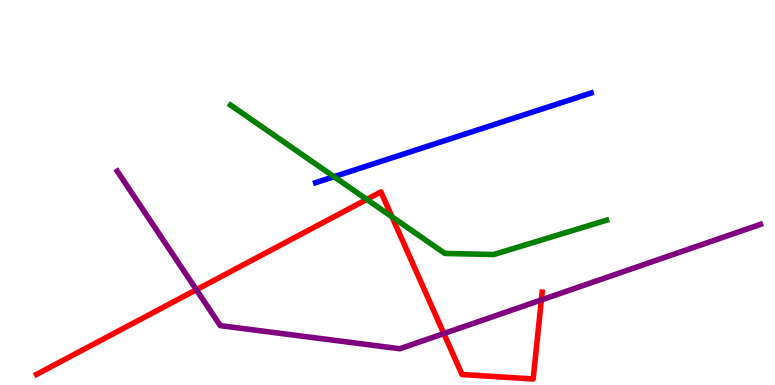[{'lines': ['blue', 'red'], 'intersections': []}, {'lines': ['green', 'red'], 'intersections': [{'x': 4.73, 'y': 4.82}, {'x': 5.06, 'y': 4.37}]}, {'lines': ['purple', 'red'], 'intersections': [{'x': 2.53, 'y': 2.47}, {'x': 5.73, 'y': 1.34}, {'x': 6.99, 'y': 2.21}]}, {'lines': ['blue', 'green'], 'intersections': [{'x': 4.31, 'y': 5.41}]}, {'lines': ['blue', 'purple'], 'intersections': []}, {'lines': ['green', 'purple'], 'intersections': []}]